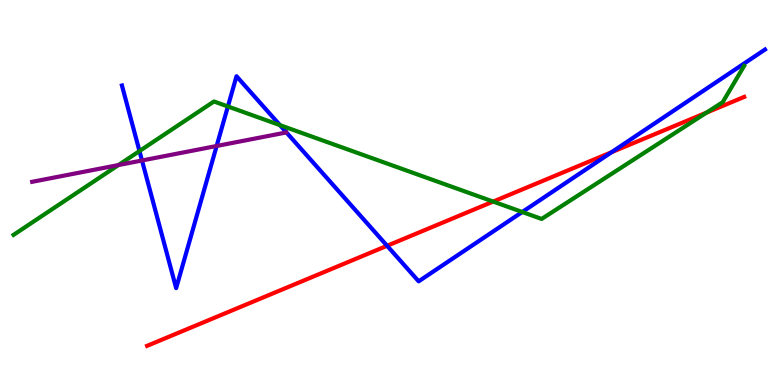[{'lines': ['blue', 'red'], 'intersections': [{'x': 4.99, 'y': 3.62}, {'x': 7.89, 'y': 6.05}]}, {'lines': ['green', 'red'], 'intersections': [{'x': 6.36, 'y': 4.76}, {'x': 9.12, 'y': 7.08}]}, {'lines': ['purple', 'red'], 'intersections': []}, {'lines': ['blue', 'green'], 'intersections': [{'x': 1.8, 'y': 6.08}, {'x': 2.94, 'y': 7.23}, {'x': 3.61, 'y': 6.75}, {'x': 6.74, 'y': 4.49}]}, {'lines': ['blue', 'purple'], 'intersections': [{'x': 1.83, 'y': 5.83}, {'x': 2.8, 'y': 6.21}]}, {'lines': ['green', 'purple'], 'intersections': [{'x': 1.53, 'y': 5.71}]}]